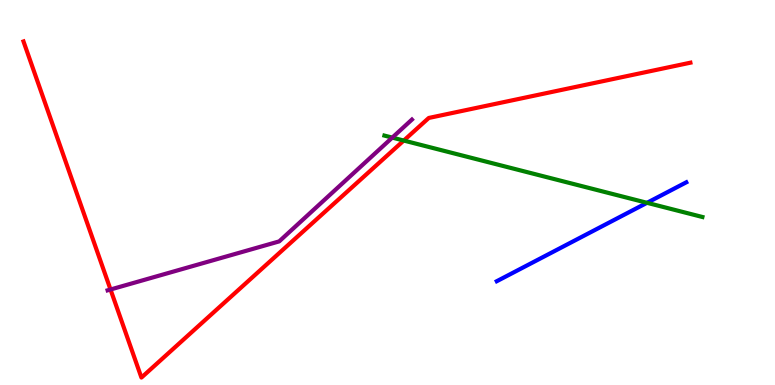[{'lines': ['blue', 'red'], 'intersections': []}, {'lines': ['green', 'red'], 'intersections': [{'x': 5.21, 'y': 6.35}]}, {'lines': ['purple', 'red'], 'intersections': [{'x': 1.43, 'y': 2.48}]}, {'lines': ['blue', 'green'], 'intersections': [{'x': 8.35, 'y': 4.73}]}, {'lines': ['blue', 'purple'], 'intersections': []}, {'lines': ['green', 'purple'], 'intersections': [{'x': 5.06, 'y': 6.43}]}]